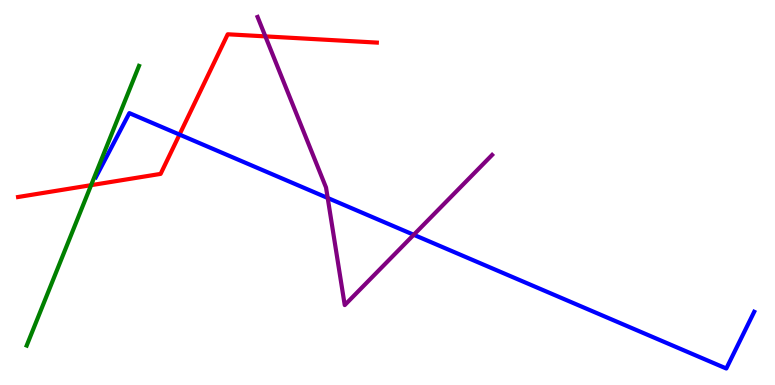[{'lines': ['blue', 'red'], 'intersections': [{'x': 2.32, 'y': 6.5}]}, {'lines': ['green', 'red'], 'intersections': [{'x': 1.18, 'y': 5.19}]}, {'lines': ['purple', 'red'], 'intersections': [{'x': 3.42, 'y': 9.06}]}, {'lines': ['blue', 'green'], 'intersections': []}, {'lines': ['blue', 'purple'], 'intersections': [{'x': 4.23, 'y': 4.86}, {'x': 5.34, 'y': 3.9}]}, {'lines': ['green', 'purple'], 'intersections': []}]